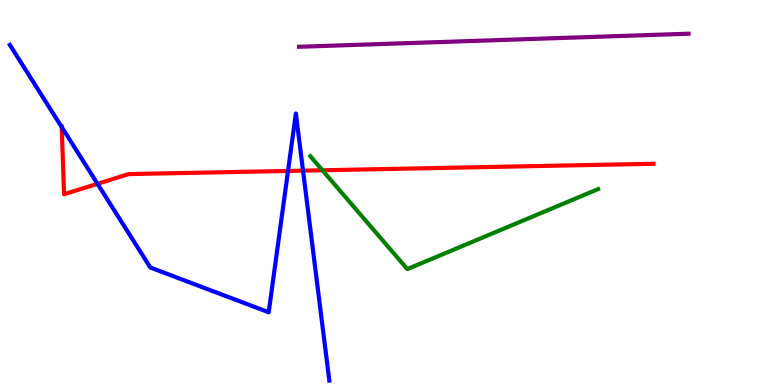[{'lines': ['blue', 'red'], 'intersections': [{'x': 0.796, 'y': 6.7}, {'x': 1.26, 'y': 5.23}, {'x': 3.72, 'y': 5.56}, {'x': 3.91, 'y': 5.57}]}, {'lines': ['green', 'red'], 'intersections': [{'x': 4.16, 'y': 5.58}]}, {'lines': ['purple', 'red'], 'intersections': []}, {'lines': ['blue', 'green'], 'intersections': []}, {'lines': ['blue', 'purple'], 'intersections': []}, {'lines': ['green', 'purple'], 'intersections': []}]